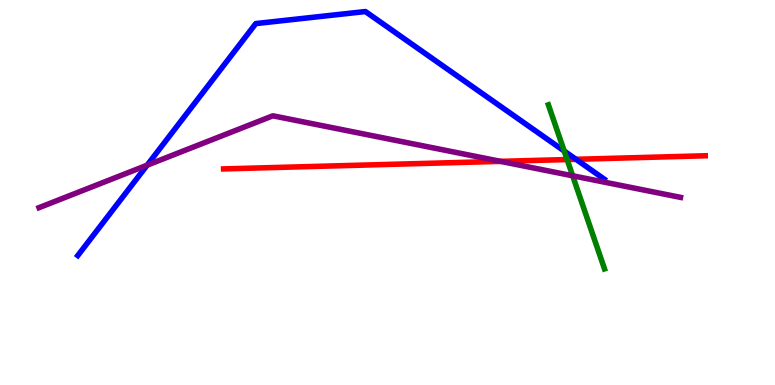[{'lines': ['blue', 'red'], 'intersections': [{'x': 7.43, 'y': 5.86}]}, {'lines': ['green', 'red'], 'intersections': [{'x': 7.32, 'y': 5.86}]}, {'lines': ['purple', 'red'], 'intersections': [{'x': 6.46, 'y': 5.81}]}, {'lines': ['blue', 'green'], 'intersections': [{'x': 7.28, 'y': 6.08}]}, {'lines': ['blue', 'purple'], 'intersections': [{'x': 1.9, 'y': 5.71}]}, {'lines': ['green', 'purple'], 'intersections': [{'x': 7.39, 'y': 5.43}]}]